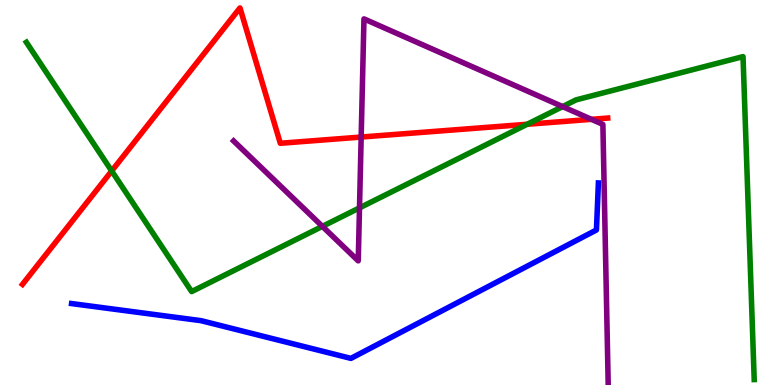[{'lines': ['blue', 'red'], 'intersections': []}, {'lines': ['green', 'red'], 'intersections': [{'x': 1.44, 'y': 5.56}, {'x': 6.8, 'y': 6.77}]}, {'lines': ['purple', 'red'], 'intersections': [{'x': 4.66, 'y': 6.44}, {'x': 7.63, 'y': 6.9}]}, {'lines': ['blue', 'green'], 'intersections': []}, {'lines': ['blue', 'purple'], 'intersections': []}, {'lines': ['green', 'purple'], 'intersections': [{'x': 4.16, 'y': 4.12}, {'x': 4.64, 'y': 4.6}, {'x': 7.26, 'y': 7.23}]}]